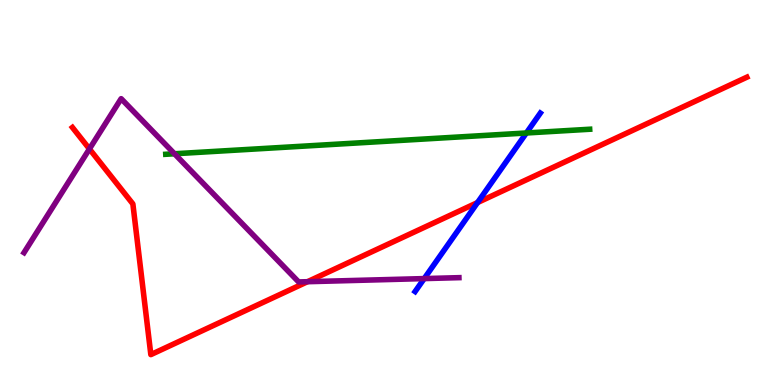[{'lines': ['blue', 'red'], 'intersections': [{'x': 6.16, 'y': 4.74}]}, {'lines': ['green', 'red'], 'intersections': []}, {'lines': ['purple', 'red'], 'intersections': [{'x': 1.15, 'y': 6.13}, {'x': 3.97, 'y': 2.68}]}, {'lines': ['blue', 'green'], 'intersections': [{'x': 6.79, 'y': 6.55}]}, {'lines': ['blue', 'purple'], 'intersections': [{'x': 5.47, 'y': 2.76}]}, {'lines': ['green', 'purple'], 'intersections': [{'x': 2.25, 'y': 6.01}]}]